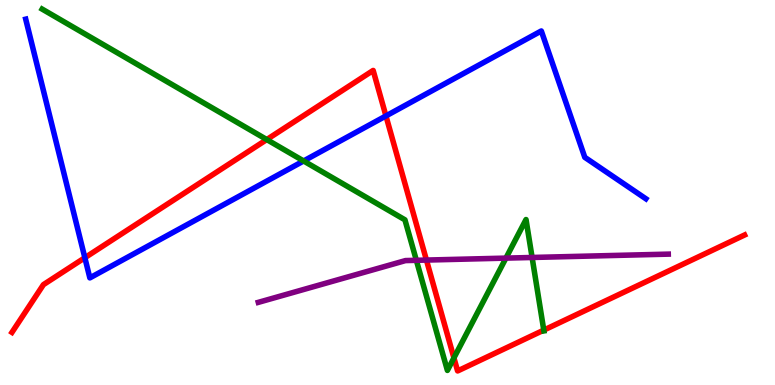[{'lines': ['blue', 'red'], 'intersections': [{'x': 1.09, 'y': 3.31}, {'x': 4.98, 'y': 6.99}]}, {'lines': ['green', 'red'], 'intersections': [{'x': 3.44, 'y': 6.37}, {'x': 5.86, 'y': 0.704}, {'x': 7.02, 'y': 1.43}]}, {'lines': ['purple', 'red'], 'intersections': [{'x': 5.5, 'y': 3.25}]}, {'lines': ['blue', 'green'], 'intersections': [{'x': 3.92, 'y': 5.82}]}, {'lines': ['blue', 'purple'], 'intersections': []}, {'lines': ['green', 'purple'], 'intersections': [{'x': 5.37, 'y': 3.24}, {'x': 6.53, 'y': 3.3}, {'x': 6.87, 'y': 3.31}]}]